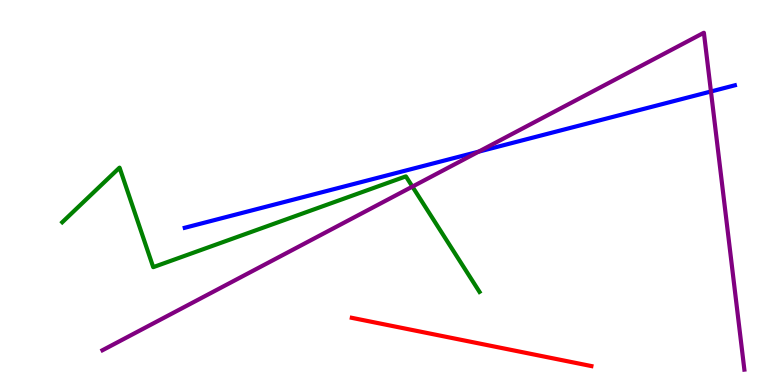[{'lines': ['blue', 'red'], 'intersections': []}, {'lines': ['green', 'red'], 'intersections': []}, {'lines': ['purple', 'red'], 'intersections': []}, {'lines': ['blue', 'green'], 'intersections': []}, {'lines': ['blue', 'purple'], 'intersections': [{'x': 6.18, 'y': 6.06}, {'x': 9.17, 'y': 7.62}]}, {'lines': ['green', 'purple'], 'intersections': [{'x': 5.32, 'y': 5.15}]}]